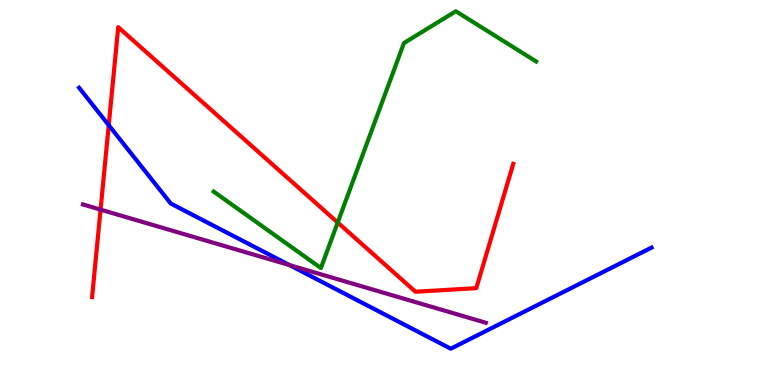[{'lines': ['blue', 'red'], 'intersections': [{'x': 1.4, 'y': 6.75}]}, {'lines': ['green', 'red'], 'intersections': [{'x': 4.36, 'y': 4.22}]}, {'lines': ['purple', 'red'], 'intersections': [{'x': 1.3, 'y': 4.56}]}, {'lines': ['blue', 'green'], 'intersections': []}, {'lines': ['blue', 'purple'], 'intersections': [{'x': 3.74, 'y': 3.11}]}, {'lines': ['green', 'purple'], 'intersections': []}]